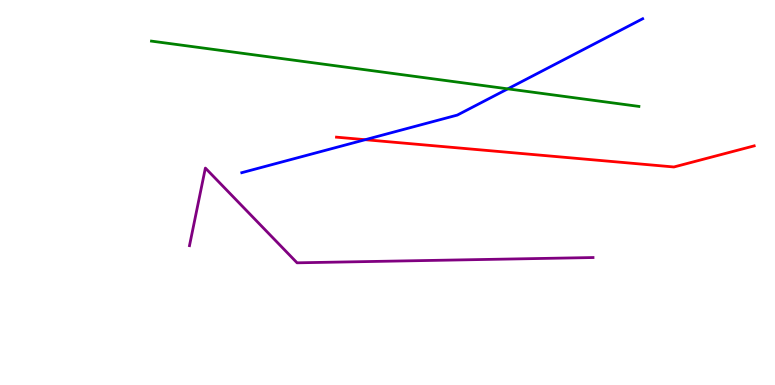[{'lines': ['blue', 'red'], 'intersections': [{'x': 4.71, 'y': 6.37}]}, {'lines': ['green', 'red'], 'intersections': []}, {'lines': ['purple', 'red'], 'intersections': []}, {'lines': ['blue', 'green'], 'intersections': [{'x': 6.55, 'y': 7.69}]}, {'lines': ['blue', 'purple'], 'intersections': []}, {'lines': ['green', 'purple'], 'intersections': []}]